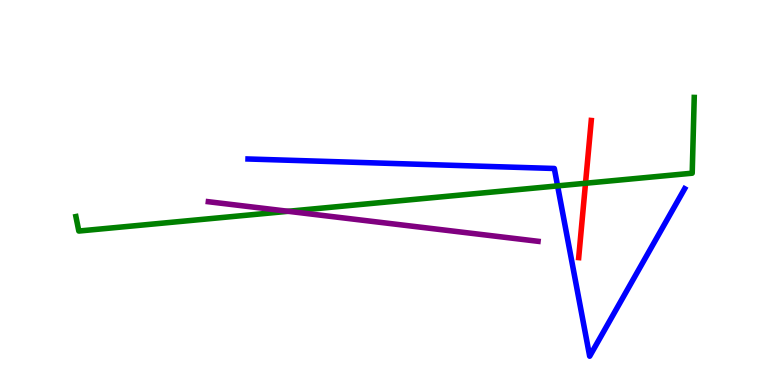[{'lines': ['blue', 'red'], 'intersections': []}, {'lines': ['green', 'red'], 'intersections': [{'x': 7.56, 'y': 5.24}]}, {'lines': ['purple', 'red'], 'intersections': []}, {'lines': ['blue', 'green'], 'intersections': [{'x': 7.19, 'y': 5.17}]}, {'lines': ['blue', 'purple'], 'intersections': []}, {'lines': ['green', 'purple'], 'intersections': [{'x': 3.72, 'y': 4.51}]}]